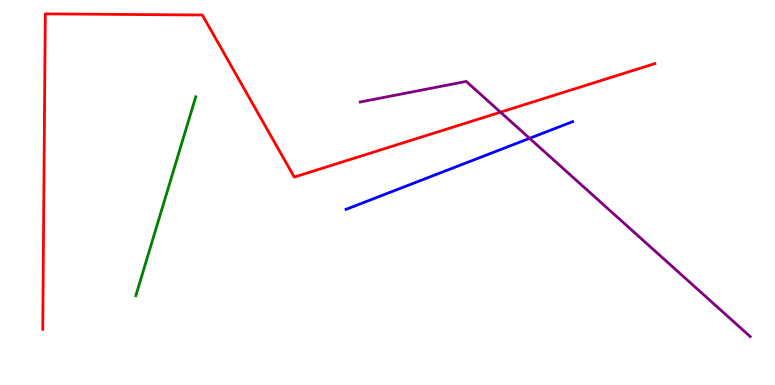[{'lines': ['blue', 'red'], 'intersections': []}, {'lines': ['green', 'red'], 'intersections': []}, {'lines': ['purple', 'red'], 'intersections': [{'x': 6.46, 'y': 7.09}]}, {'lines': ['blue', 'green'], 'intersections': []}, {'lines': ['blue', 'purple'], 'intersections': [{'x': 6.83, 'y': 6.41}]}, {'lines': ['green', 'purple'], 'intersections': []}]